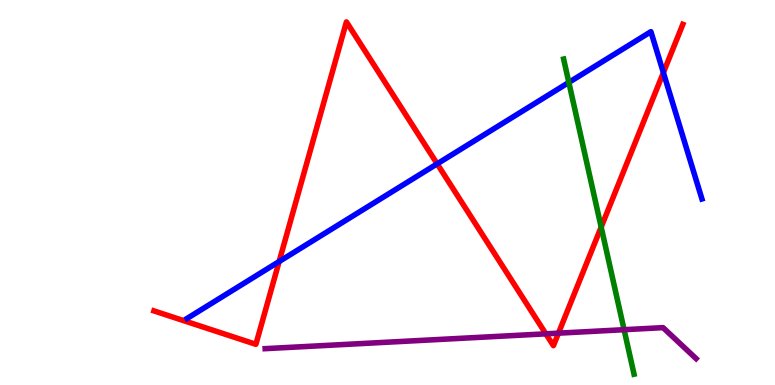[{'lines': ['blue', 'red'], 'intersections': [{'x': 3.6, 'y': 3.21}, {'x': 5.64, 'y': 5.74}, {'x': 8.56, 'y': 8.11}]}, {'lines': ['green', 'red'], 'intersections': [{'x': 7.76, 'y': 4.1}]}, {'lines': ['purple', 'red'], 'intersections': [{'x': 7.04, 'y': 1.33}, {'x': 7.21, 'y': 1.35}]}, {'lines': ['blue', 'green'], 'intersections': [{'x': 7.34, 'y': 7.86}]}, {'lines': ['blue', 'purple'], 'intersections': []}, {'lines': ['green', 'purple'], 'intersections': [{'x': 8.05, 'y': 1.44}]}]